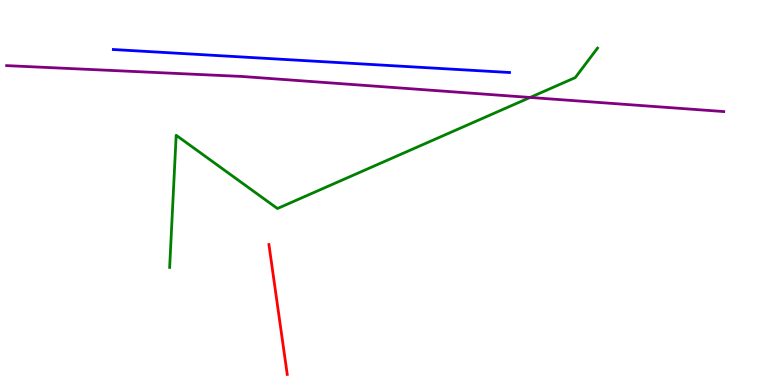[{'lines': ['blue', 'red'], 'intersections': []}, {'lines': ['green', 'red'], 'intersections': []}, {'lines': ['purple', 'red'], 'intersections': []}, {'lines': ['blue', 'green'], 'intersections': []}, {'lines': ['blue', 'purple'], 'intersections': []}, {'lines': ['green', 'purple'], 'intersections': [{'x': 6.84, 'y': 7.47}]}]